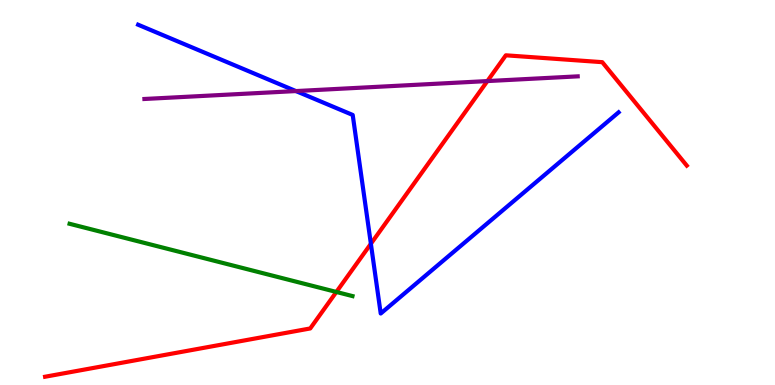[{'lines': ['blue', 'red'], 'intersections': [{'x': 4.79, 'y': 3.67}]}, {'lines': ['green', 'red'], 'intersections': [{'x': 4.34, 'y': 2.42}]}, {'lines': ['purple', 'red'], 'intersections': [{'x': 6.29, 'y': 7.89}]}, {'lines': ['blue', 'green'], 'intersections': []}, {'lines': ['blue', 'purple'], 'intersections': [{'x': 3.82, 'y': 7.63}]}, {'lines': ['green', 'purple'], 'intersections': []}]